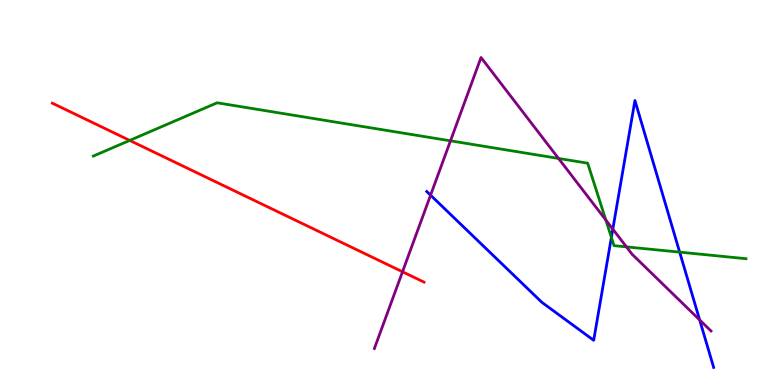[{'lines': ['blue', 'red'], 'intersections': []}, {'lines': ['green', 'red'], 'intersections': [{'x': 1.67, 'y': 6.35}]}, {'lines': ['purple', 'red'], 'intersections': [{'x': 5.19, 'y': 2.94}]}, {'lines': ['blue', 'green'], 'intersections': [{'x': 7.89, 'y': 3.83}, {'x': 8.77, 'y': 3.45}]}, {'lines': ['blue', 'purple'], 'intersections': [{'x': 5.56, 'y': 4.93}, {'x': 7.91, 'y': 4.05}, {'x': 9.03, 'y': 1.69}]}, {'lines': ['green', 'purple'], 'intersections': [{'x': 5.81, 'y': 6.34}, {'x': 7.21, 'y': 5.88}, {'x': 7.82, 'y': 4.28}, {'x': 8.08, 'y': 3.59}]}]